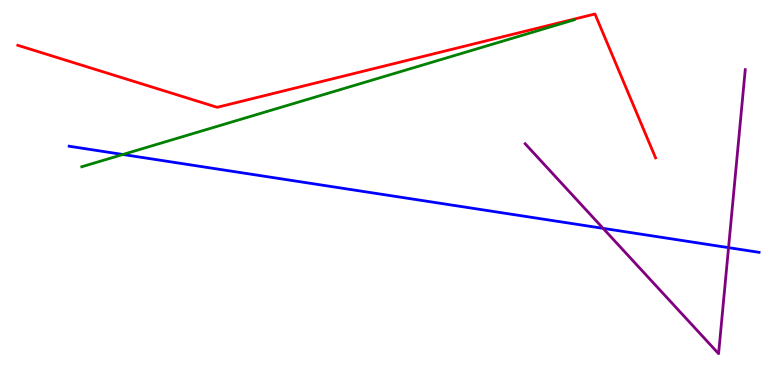[{'lines': ['blue', 'red'], 'intersections': []}, {'lines': ['green', 'red'], 'intersections': []}, {'lines': ['purple', 'red'], 'intersections': []}, {'lines': ['blue', 'green'], 'intersections': [{'x': 1.59, 'y': 5.99}]}, {'lines': ['blue', 'purple'], 'intersections': [{'x': 7.78, 'y': 4.07}, {'x': 9.4, 'y': 3.57}]}, {'lines': ['green', 'purple'], 'intersections': []}]